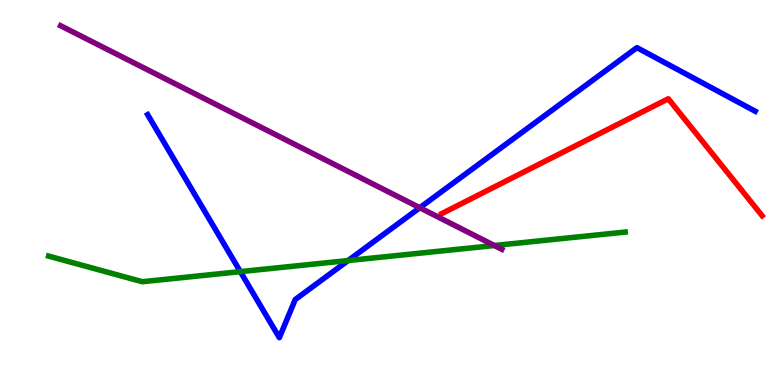[{'lines': ['blue', 'red'], 'intersections': []}, {'lines': ['green', 'red'], 'intersections': []}, {'lines': ['purple', 'red'], 'intersections': []}, {'lines': ['blue', 'green'], 'intersections': [{'x': 3.1, 'y': 2.94}, {'x': 4.49, 'y': 3.23}]}, {'lines': ['blue', 'purple'], 'intersections': [{'x': 5.42, 'y': 4.6}]}, {'lines': ['green', 'purple'], 'intersections': [{'x': 6.38, 'y': 3.62}]}]